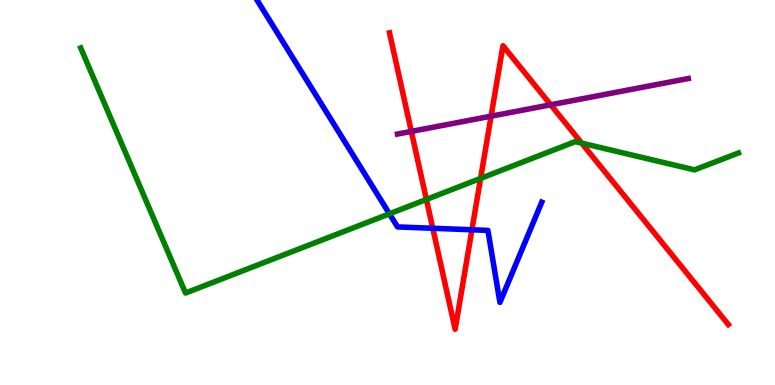[{'lines': ['blue', 'red'], 'intersections': [{'x': 5.58, 'y': 4.07}, {'x': 6.09, 'y': 4.03}]}, {'lines': ['green', 'red'], 'intersections': [{'x': 5.5, 'y': 4.82}, {'x': 6.2, 'y': 5.37}, {'x': 7.51, 'y': 6.28}]}, {'lines': ['purple', 'red'], 'intersections': [{'x': 5.31, 'y': 6.59}, {'x': 6.34, 'y': 6.98}, {'x': 7.11, 'y': 7.28}]}, {'lines': ['blue', 'green'], 'intersections': [{'x': 5.02, 'y': 4.45}]}, {'lines': ['blue', 'purple'], 'intersections': []}, {'lines': ['green', 'purple'], 'intersections': []}]